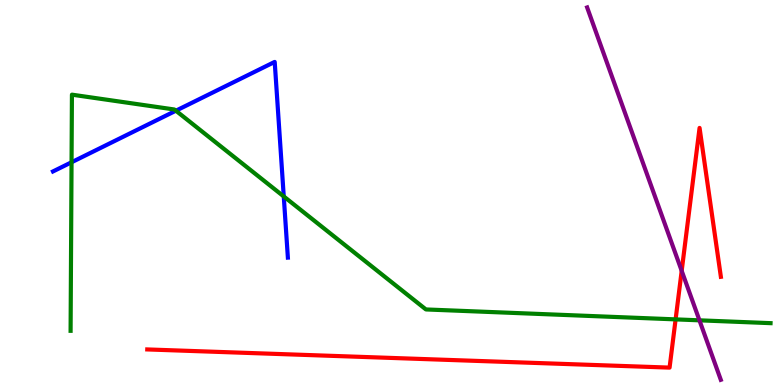[{'lines': ['blue', 'red'], 'intersections': []}, {'lines': ['green', 'red'], 'intersections': [{'x': 8.72, 'y': 1.7}]}, {'lines': ['purple', 'red'], 'intersections': [{'x': 8.8, 'y': 2.97}]}, {'lines': ['blue', 'green'], 'intersections': [{'x': 0.923, 'y': 5.79}, {'x': 2.27, 'y': 7.12}, {'x': 3.66, 'y': 4.9}]}, {'lines': ['blue', 'purple'], 'intersections': []}, {'lines': ['green', 'purple'], 'intersections': [{'x': 9.03, 'y': 1.68}]}]